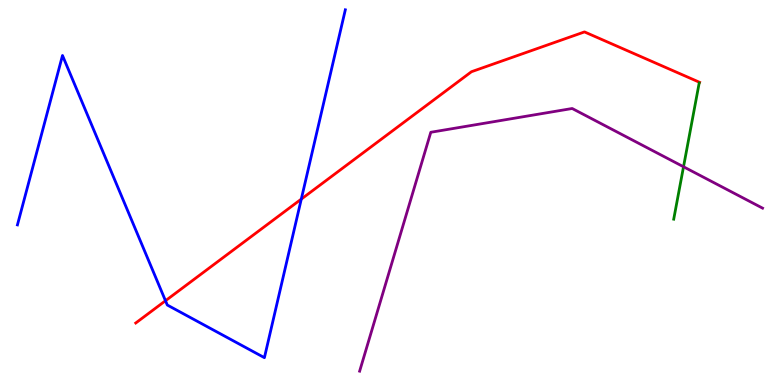[{'lines': ['blue', 'red'], 'intersections': [{'x': 2.14, 'y': 2.19}, {'x': 3.89, 'y': 4.83}]}, {'lines': ['green', 'red'], 'intersections': []}, {'lines': ['purple', 'red'], 'intersections': []}, {'lines': ['blue', 'green'], 'intersections': []}, {'lines': ['blue', 'purple'], 'intersections': []}, {'lines': ['green', 'purple'], 'intersections': [{'x': 8.82, 'y': 5.67}]}]